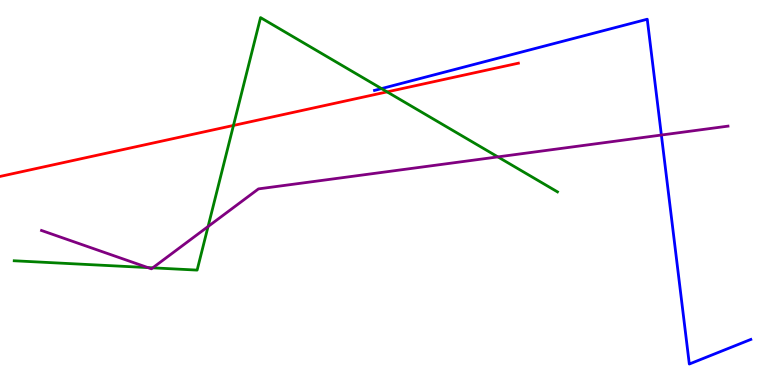[{'lines': ['blue', 'red'], 'intersections': []}, {'lines': ['green', 'red'], 'intersections': [{'x': 3.01, 'y': 6.74}, {'x': 4.99, 'y': 7.61}]}, {'lines': ['purple', 'red'], 'intersections': []}, {'lines': ['blue', 'green'], 'intersections': [{'x': 4.92, 'y': 7.7}]}, {'lines': ['blue', 'purple'], 'intersections': [{'x': 8.53, 'y': 6.49}]}, {'lines': ['green', 'purple'], 'intersections': [{'x': 1.91, 'y': 3.05}, {'x': 1.97, 'y': 3.04}, {'x': 2.68, 'y': 4.12}, {'x': 6.42, 'y': 5.92}]}]